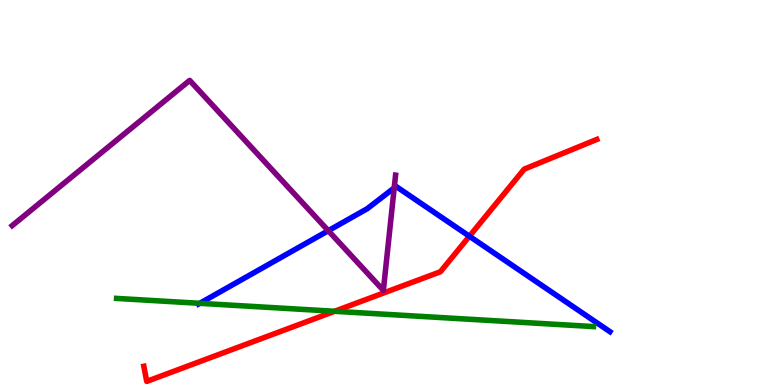[{'lines': ['blue', 'red'], 'intersections': [{'x': 6.06, 'y': 3.86}]}, {'lines': ['green', 'red'], 'intersections': [{'x': 4.32, 'y': 1.91}]}, {'lines': ['purple', 'red'], 'intersections': []}, {'lines': ['blue', 'green'], 'intersections': [{'x': 2.58, 'y': 2.12}]}, {'lines': ['blue', 'purple'], 'intersections': [{'x': 4.24, 'y': 4.01}, {'x': 5.09, 'y': 5.12}]}, {'lines': ['green', 'purple'], 'intersections': []}]